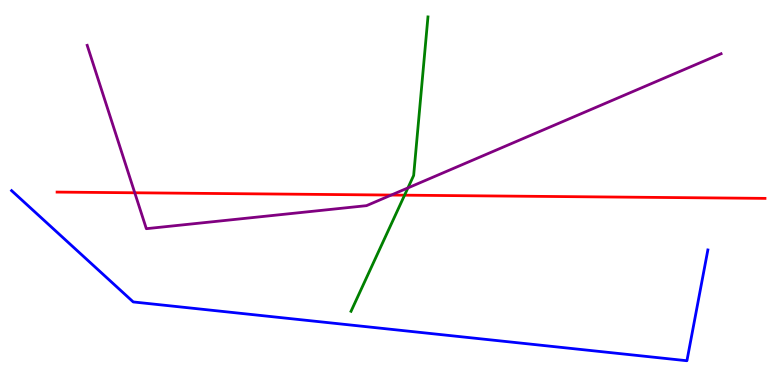[{'lines': ['blue', 'red'], 'intersections': []}, {'lines': ['green', 'red'], 'intersections': [{'x': 5.22, 'y': 4.93}]}, {'lines': ['purple', 'red'], 'intersections': [{'x': 1.74, 'y': 4.99}, {'x': 5.05, 'y': 4.93}]}, {'lines': ['blue', 'green'], 'intersections': []}, {'lines': ['blue', 'purple'], 'intersections': []}, {'lines': ['green', 'purple'], 'intersections': [{'x': 5.26, 'y': 5.12}]}]